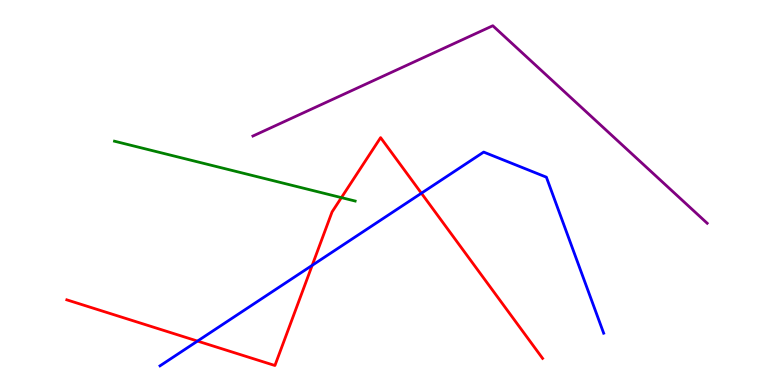[{'lines': ['blue', 'red'], 'intersections': [{'x': 2.55, 'y': 1.14}, {'x': 4.03, 'y': 3.11}, {'x': 5.44, 'y': 4.98}]}, {'lines': ['green', 'red'], 'intersections': [{'x': 4.41, 'y': 4.87}]}, {'lines': ['purple', 'red'], 'intersections': []}, {'lines': ['blue', 'green'], 'intersections': []}, {'lines': ['blue', 'purple'], 'intersections': []}, {'lines': ['green', 'purple'], 'intersections': []}]